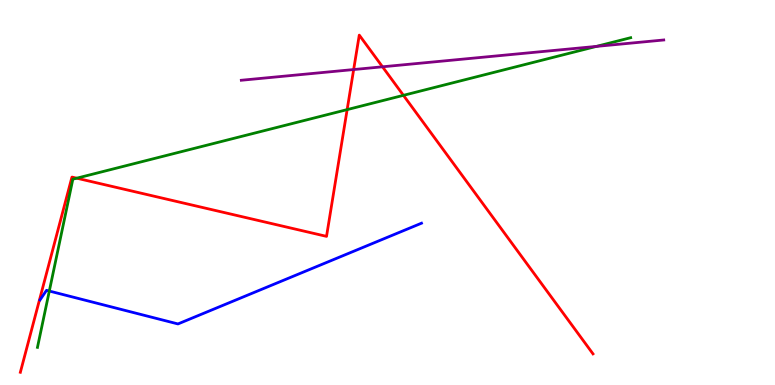[{'lines': ['blue', 'red'], 'intersections': []}, {'lines': ['green', 'red'], 'intersections': [{'x': 0.99, 'y': 5.37}, {'x': 4.48, 'y': 7.15}, {'x': 5.21, 'y': 7.52}]}, {'lines': ['purple', 'red'], 'intersections': [{'x': 4.56, 'y': 8.19}, {'x': 4.94, 'y': 8.27}]}, {'lines': ['blue', 'green'], 'intersections': [{'x': 0.636, 'y': 2.44}]}, {'lines': ['blue', 'purple'], 'intersections': []}, {'lines': ['green', 'purple'], 'intersections': [{'x': 7.7, 'y': 8.79}]}]